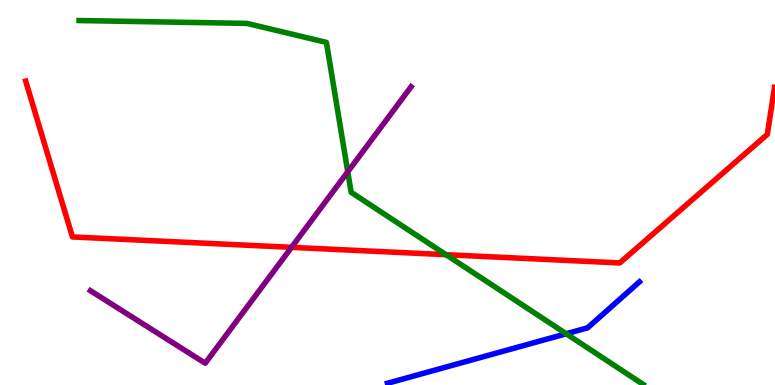[{'lines': ['blue', 'red'], 'intersections': []}, {'lines': ['green', 'red'], 'intersections': [{'x': 5.75, 'y': 3.38}]}, {'lines': ['purple', 'red'], 'intersections': [{'x': 3.76, 'y': 3.58}]}, {'lines': ['blue', 'green'], 'intersections': [{'x': 7.31, 'y': 1.33}]}, {'lines': ['blue', 'purple'], 'intersections': []}, {'lines': ['green', 'purple'], 'intersections': [{'x': 4.49, 'y': 5.54}]}]